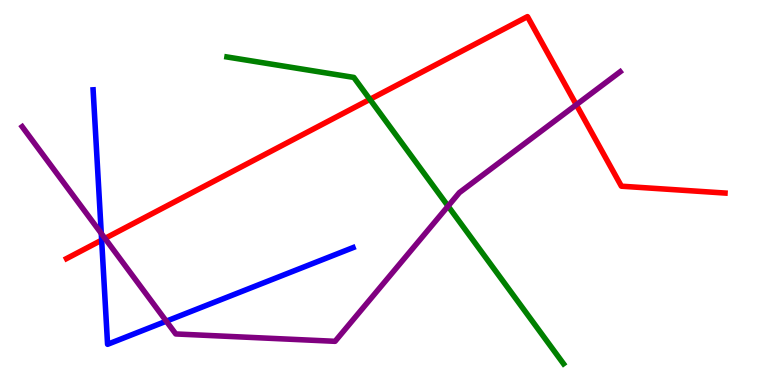[{'lines': ['blue', 'red'], 'intersections': [{'x': 1.31, 'y': 3.76}]}, {'lines': ['green', 'red'], 'intersections': [{'x': 4.77, 'y': 7.42}]}, {'lines': ['purple', 'red'], 'intersections': [{'x': 1.35, 'y': 3.81}, {'x': 7.44, 'y': 7.28}]}, {'lines': ['blue', 'green'], 'intersections': []}, {'lines': ['blue', 'purple'], 'intersections': [{'x': 1.31, 'y': 3.94}, {'x': 2.15, 'y': 1.66}]}, {'lines': ['green', 'purple'], 'intersections': [{'x': 5.78, 'y': 4.65}]}]